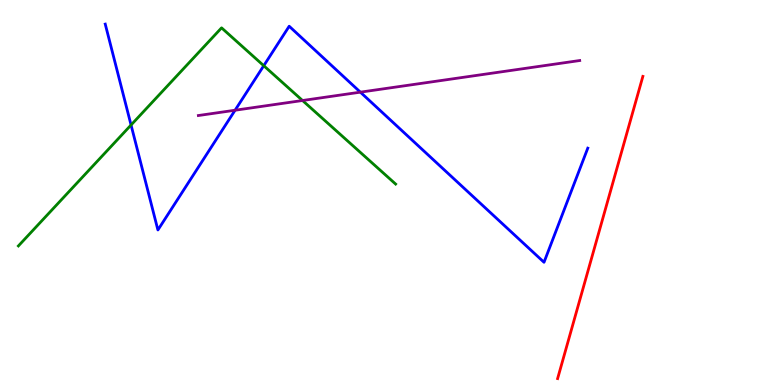[{'lines': ['blue', 'red'], 'intersections': []}, {'lines': ['green', 'red'], 'intersections': []}, {'lines': ['purple', 'red'], 'intersections': []}, {'lines': ['blue', 'green'], 'intersections': [{'x': 1.69, 'y': 6.75}, {'x': 3.4, 'y': 8.29}]}, {'lines': ['blue', 'purple'], 'intersections': [{'x': 3.03, 'y': 7.14}, {'x': 4.65, 'y': 7.61}]}, {'lines': ['green', 'purple'], 'intersections': [{'x': 3.9, 'y': 7.39}]}]